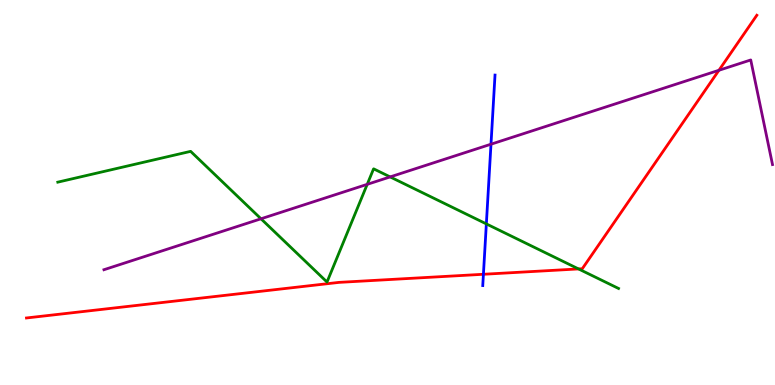[{'lines': ['blue', 'red'], 'intersections': [{'x': 6.24, 'y': 2.88}]}, {'lines': ['green', 'red'], 'intersections': [{'x': 7.47, 'y': 3.01}]}, {'lines': ['purple', 'red'], 'intersections': [{'x': 9.28, 'y': 8.17}]}, {'lines': ['blue', 'green'], 'intersections': [{'x': 6.28, 'y': 4.18}]}, {'lines': ['blue', 'purple'], 'intersections': [{'x': 6.34, 'y': 6.25}]}, {'lines': ['green', 'purple'], 'intersections': [{'x': 3.37, 'y': 4.32}, {'x': 4.74, 'y': 5.21}, {'x': 5.03, 'y': 5.4}]}]